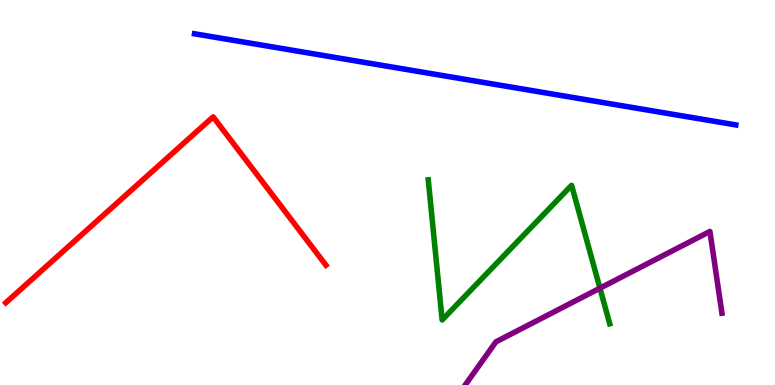[{'lines': ['blue', 'red'], 'intersections': []}, {'lines': ['green', 'red'], 'intersections': []}, {'lines': ['purple', 'red'], 'intersections': []}, {'lines': ['blue', 'green'], 'intersections': []}, {'lines': ['blue', 'purple'], 'intersections': []}, {'lines': ['green', 'purple'], 'intersections': [{'x': 7.74, 'y': 2.51}]}]